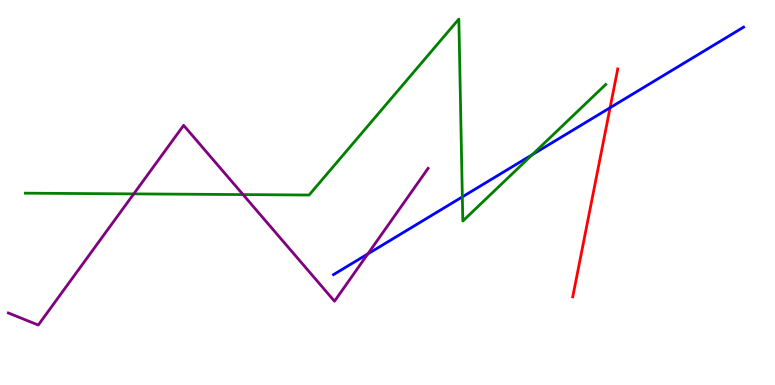[{'lines': ['blue', 'red'], 'intersections': [{'x': 7.87, 'y': 7.2}]}, {'lines': ['green', 'red'], 'intersections': []}, {'lines': ['purple', 'red'], 'intersections': []}, {'lines': ['blue', 'green'], 'intersections': [{'x': 5.97, 'y': 4.89}, {'x': 6.87, 'y': 5.98}]}, {'lines': ['blue', 'purple'], 'intersections': [{'x': 4.75, 'y': 3.4}]}, {'lines': ['green', 'purple'], 'intersections': [{'x': 1.73, 'y': 4.96}, {'x': 3.14, 'y': 4.95}]}]